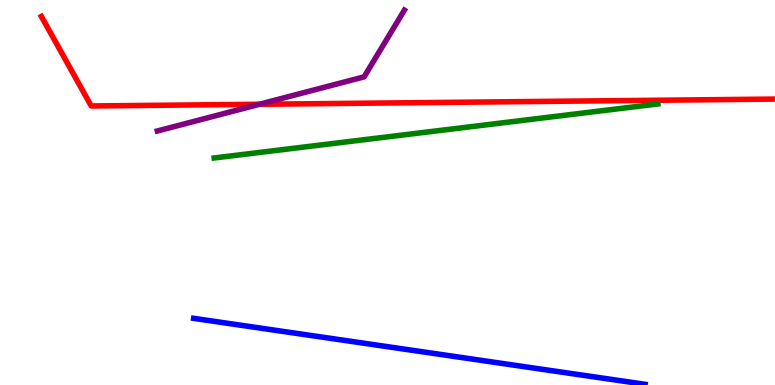[{'lines': ['blue', 'red'], 'intersections': []}, {'lines': ['green', 'red'], 'intersections': []}, {'lines': ['purple', 'red'], 'intersections': [{'x': 3.35, 'y': 7.29}]}, {'lines': ['blue', 'green'], 'intersections': []}, {'lines': ['blue', 'purple'], 'intersections': []}, {'lines': ['green', 'purple'], 'intersections': []}]